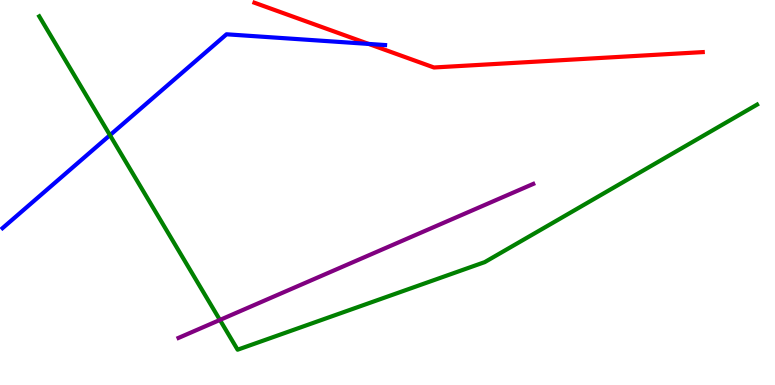[{'lines': ['blue', 'red'], 'intersections': [{'x': 4.76, 'y': 8.86}]}, {'lines': ['green', 'red'], 'intersections': []}, {'lines': ['purple', 'red'], 'intersections': []}, {'lines': ['blue', 'green'], 'intersections': [{'x': 1.42, 'y': 6.49}]}, {'lines': ['blue', 'purple'], 'intersections': []}, {'lines': ['green', 'purple'], 'intersections': [{'x': 2.84, 'y': 1.69}]}]